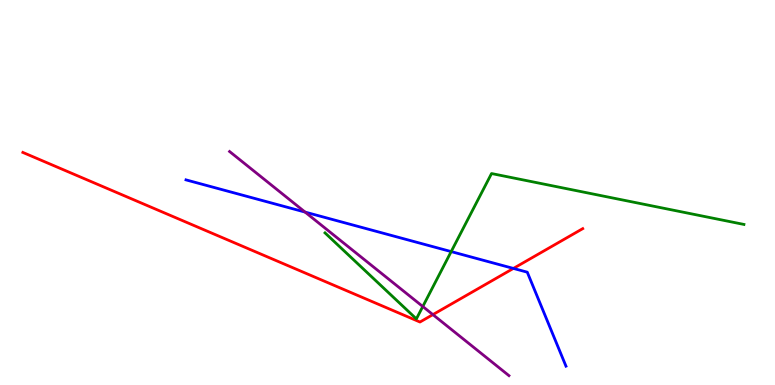[{'lines': ['blue', 'red'], 'intersections': [{'x': 6.62, 'y': 3.03}]}, {'lines': ['green', 'red'], 'intersections': []}, {'lines': ['purple', 'red'], 'intersections': [{'x': 5.59, 'y': 1.83}]}, {'lines': ['blue', 'green'], 'intersections': [{'x': 5.82, 'y': 3.47}]}, {'lines': ['blue', 'purple'], 'intersections': [{'x': 3.94, 'y': 4.49}]}, {'lines': ['green', 'purple'], 'intersections': [{'x': 5.46, 'y': 2.04}]}]